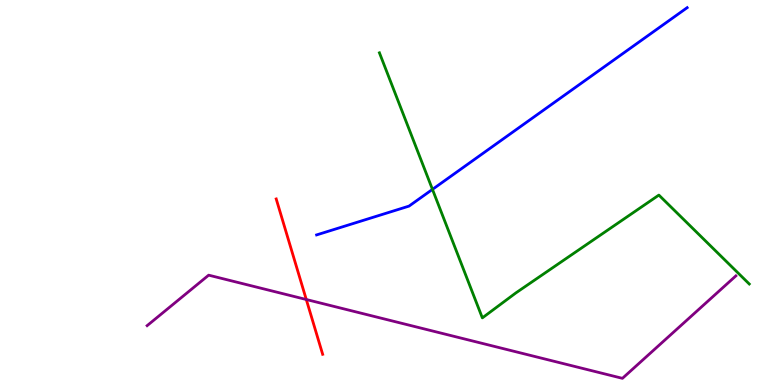[{'lines': ['blue', 'red'], 'intersections': []}, {'lines': ['green', 'red'], 'intersections': []}, {'lines': ['purple', 'red'], 'intersections': [{'x': 3.95, 'y': 2.22}]}, {'lines': ['blue', 'green'], 'intersections': [{'x': 5.58, 'y': 5.08}]}, {'lines': ['blue', 'purple'], 'intersections': []}, {'lines': ['green', 'purple'], 'intersections': []}]